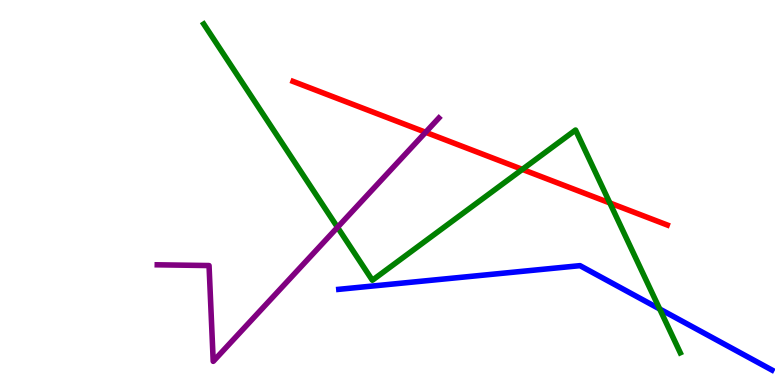[{'lines': ['blue', 'red'], 'intersections': []}, {'lines': ['green', 'red'], 'intersections': [{'x': 6.74, 'y': 5.6}, {'x': 7.87, 'y': 4.73}]}, {'lines': ['purple', 'red'], 'intersections': [{'x': 5.49, 'y': 6.56}]}, {'lines': ['blue', 'green'], 'intersections': [{'x': 8.51, 'y': 1.97}]}, {'lines': ['blue', 'purple'], 'intersections': []}, {'lines': ['green', 'purple'], 'intersections': [{'x': 4.36, 'y': 4.1}]}]